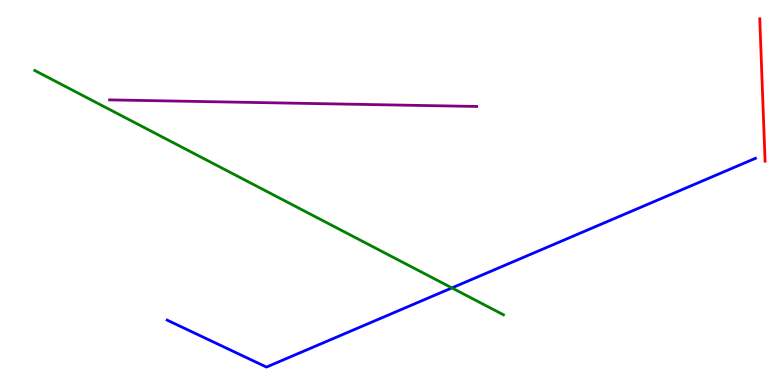[{'lines': ['blue', 'red'], 'intersections': []}, {'lines': ['green', 'red'], 'intersections': []}, {'lines': ['purple', 'red'], 'intersections': []}, {'lines': ['blue', 'green'], 'intersections': [{'x': 5.83, 'y': 2.52}]}, {'lines': ['blue', 'purple'], 'intersections': []}, {'lines': ['green', 'purple'], 'intersections': []}]